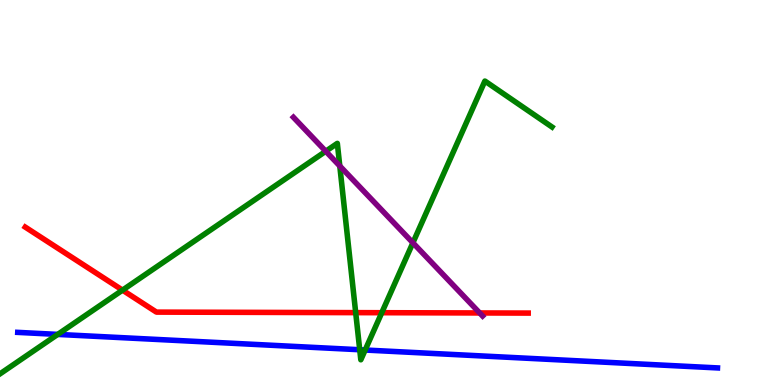[{'lines': ['blue', 'red'], 'intersections': []}, {'lines': ['green', 'red'], 'intersections': [{'x': 1.58, 'y': 2.46}, {'x': 4.59, 'y': 1.88}, {'x': 4.93, 'y': 1.88}]}, {'lines': ['purple', 'red'], 'intersections': [{'x': 6.19, 'y': 1.87}]}, {'lines': ['blue', 'green'], 'intersections': [{'x': 0.745, 'y': 1.31}, {'x': 4.64, 'y': 0.916}, {'x': 4.71, 'y': 0.909}]}, {'lines': ['blue', 'purple'], 'intersections': []}, {'lines': ['green', 'purple'], 'intersections': [{'x': 4.2, 'y': 6.07}, {'x': 4.38, 'y': 5.69}, {'x': 5.33, 'y': 3.69}]}]